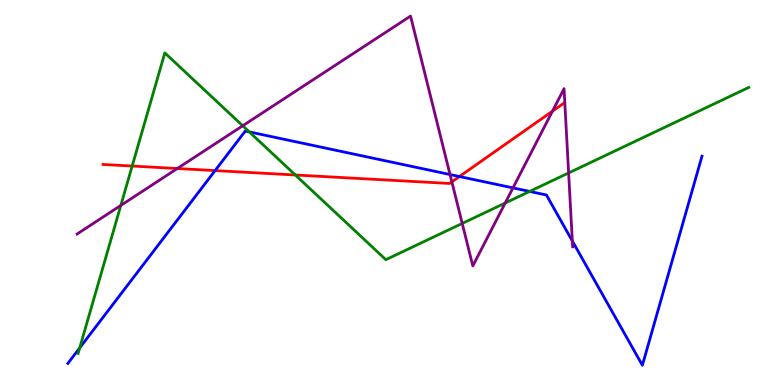[{'lines': ['blue', 'red'], 'intersections': [{'x': 2.78, 'y': 5.57}, {'x': 5.93, 'y': 5.42}]}, {'lines': ['green', 'red'], 'intersections': [{'x': 1.71, 'y': 5.69}, {'x': 3.81, 'y': 5.45}]}, {'lines': ['purple', 'red'], 'intersections': [{'x': 2.29, 'y': 5.62}, {'x': 5.83, 'y': 5.28}, {'x': 7.13, 'y': 7.11}]}, {'lines': ['blue', 'green'], 'intersections': [{'x': 1.03, 'y': 0.963}, {'x': 3.22, 'y': 6.57}, {'x': 6.83, 'y': 5.03}]}, {'lines': ['blue', 'purple'], 'intersections': [{'x': 5.81, 'y': 5.47}, {'x': 6.62, 'y': 5.12}, {'x': 7.38, 'y': 3.74}]}, {'lines': ['green', 'purple'], 'intersections': [{'x': 1.56, 'y': 4.66}, {'x': 3.13, 'y': 6.73}, {'x': 5.96, 'y': 4.2}, {'x': 6.52, 'y': 4.73}, {'x': 7.34, 'y': 5.51}]}]